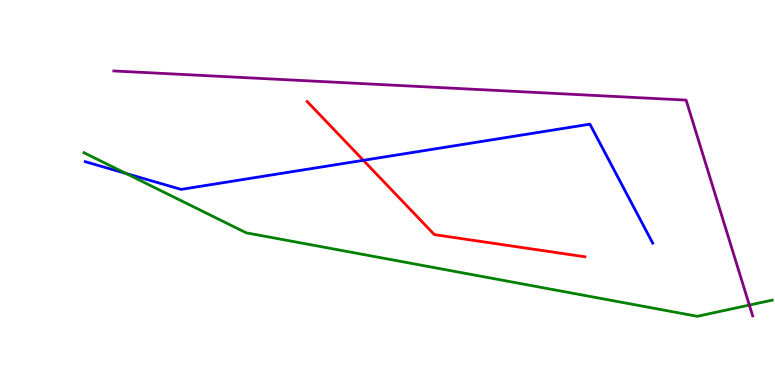[{'lines': ['blue', 'red'], 'intersections': [{'x': 4.69, 'y': 5.84}]}, {'lines': ['green', 'red'], 'intersections': []}, {'lines': ['purple', 'red'], 'intersections': []}, {'lines': ['blue', 'green'], 'intersections': [{'x': 1.62, 'y': 5.5}]}, {'lines': ['blue', 'purple'], 'intersections': []}, {'lines': ['green', 'purple'], 'intersections': [{'x': 9.67, 'y': 2.08}]}]